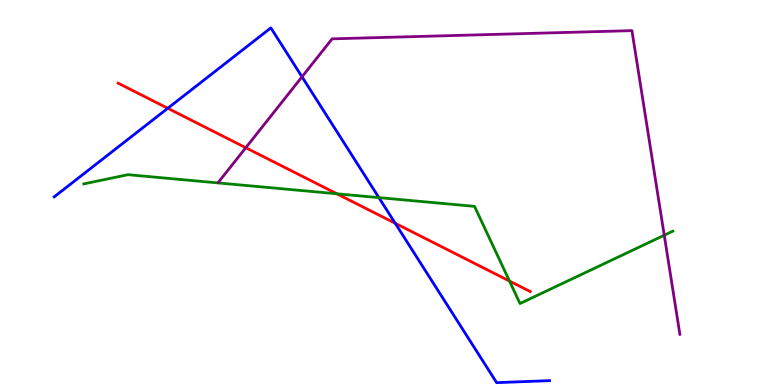[{'lines': ['blue', 'red'], 'intersections': [{'x': 2.16, 'y': 7.19}, {'x': 5.1, 'y': 4.2}]}, {'lines': ['green', 'red'], 'intersections': [{'x': 4.35, 'y': 4.97}, {'x': 6.57, 'y': 2.7}]}, {'lines': ['purple', 'red'], 'intersections': [{'x': 3.17, 'y': 6.16}]}, {'lines': ['blue', 'green'], 'intersections': [{'x': 4.89, 'y': 4.87}]}, {'lines': ['blue', 'purple'], 'intersections': [{'x': 3.9, 'y': 8.0}]}, {'lines': ['green', 'purple'], 'intersections': [{'x': 8.57, 'y': 3.89}]}]